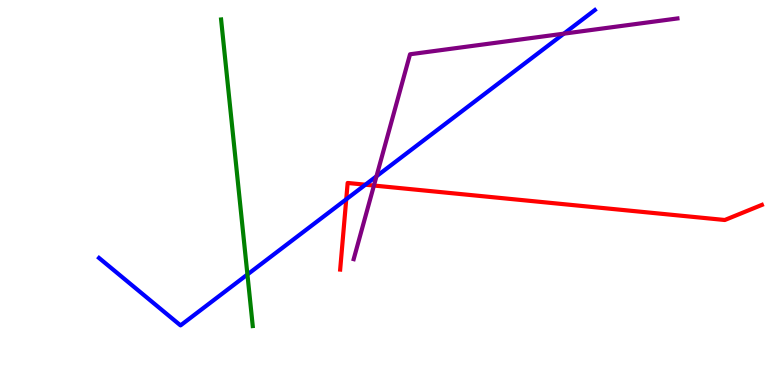[{'lines': ['blue', 'red'], 'intersections': [{'x': 4.47, 'y': 4.82}, {'x': 4.71, 'y': 5.2}]}, {'lines': ['green', 'red'], 'intersections': []}, {'lines': ['purple', 'red'], 'intersections': [{'x': 4.82, 'y': 5.18}]}, {'lines': ['blue', 'green'], 'intersections': [{'x': 3.19, 'y': 2.87}]}, {'lines': ['blue', 'purple'], 'intersections': [{'x': 4.86, 'y': 5.42}, {'x': 7.28, 'y': 9.13}]}, {'lines': ['green', 'purple'], 'intersections': []}]